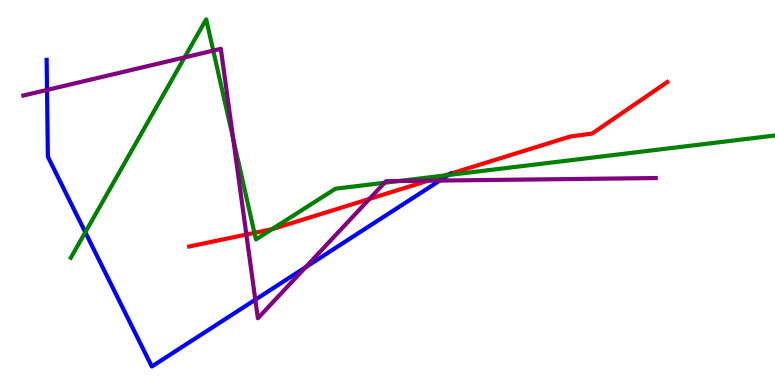[{'lines': ['blue', 'red'], 'intersections': [{'x': 5.81, 'y': 5.49}]}, {'lines': ['green', 'red'], 'intersections': [{'x': 3.28, 'y': 3.95}, {'x': 3.51, 'y': 4.05}, {'x': 5.74, 'y': 5.44}]}, {'lines': ['purple', 'red'], 'intersections': [{'x': 3.18, 'y': 3.91}, {'x': 4.77, 'y': 4.83}, {'x': 5.52, 'y': 5.31}]}, {'lines': ['blue', 'green'], 'intersections': [{'x': 1.1, 'y': 3.97}, {'x': 5.79, 'y': 5.45}]}, {'lines': ['blue', 'purple'], 'intersections': [{'x': 0.607, 'y': 7.66}, {'x': 3.29, 'y': 2.22}, {'x': 3.94, 'y': 3.06}, {'x': 5.68, 'y': 5.31}]}, {'lines': ['green', 'purple'], 'intersections': [{'x': 2.38, 'y': 8.51}, {'x': 2.75, 'y': 8.69}, {'x': 3.01, 'y': 6.39}, {'x': 4.96, 'y': 5.25}, {'x': 5.14, 'y': 5.3}]}]